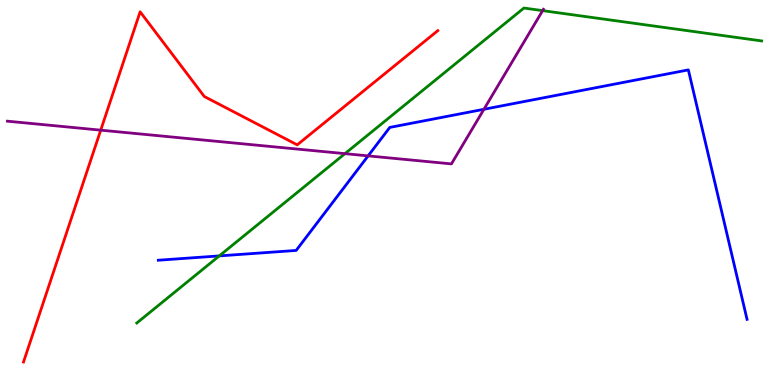[{'lines': ['blue', 'red'], 'intersections': []}, {'lines': ['green', 'red'], 'intersections': []}, {'lines': ['purple', 'red'], 'intersections': [{'x': 1.3, 'y': 6.62}]}, {'lines': ['blue', 'green'], 'intersections': [{'x': 2.83, 'y': 3.35}]}, {'lines': ['blue', 'purple'], 'intersections': [{'x': 4.75, 'y': 5.95}, {'x': 6.24, 'y': 7.16}]}, {'lines': ['green', 'purple'], 'intersections': [{'x': 4.45, 'y': 6.01}, {'x': 7.0, 'y': 9.72}]}]